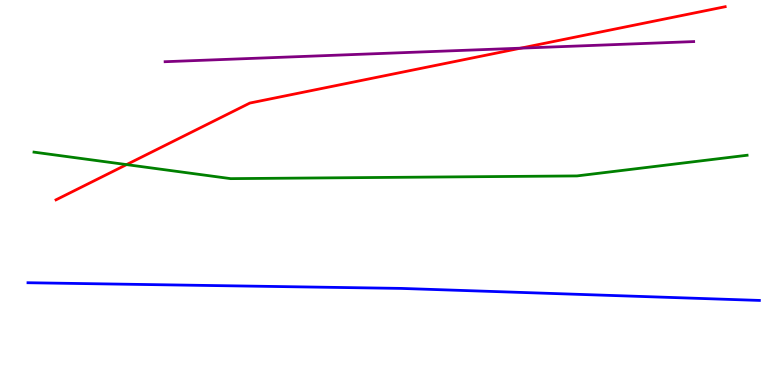[{'lines': ['blue', 'red'], 'intersections': []}, {'lines': ['green', 'red'], 'intersections': [{'x': 1.63, 'y': 5.72}]}, {'lines': ['purple', 'red'], 'intersections': [{'x': 6.72, 'y': 8.75}]}, {'lines': ['blue', 'green'], 'intersections': []}, {'lines': ['blue', 'purple'], 'intersections': []}, {'lines': ['green', 'purple'], 'intersections': []}]